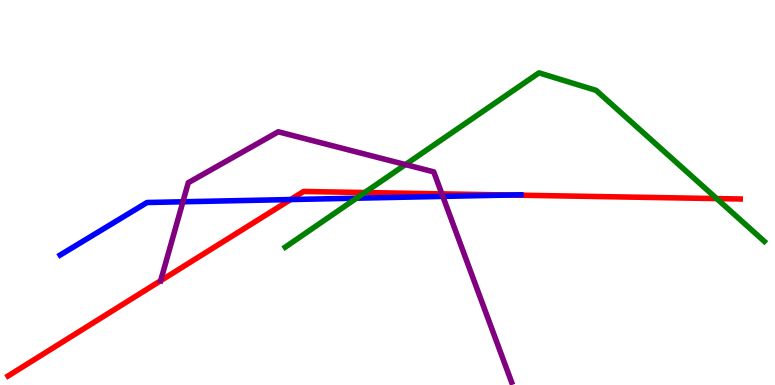[{'lines': ['blue', 'red'], 'intersections': [{'x': 3.75, 'y': 4.82}, {'x': 6.57, 'y': 4.93}]}, {'lines': ['green', 'red'], 'intersections': [{'x': 4.71, 'y': 5.0}, {'x': 9.25, 'y': 4.84}]}, {'lines': ['purple', 'red'], 'intersections': [{'x': 2.07, 'y': 2.71}, {'x': 5.7, 'y': 4.96}]}, {'lines': ['blue', 'green'], 'intersections': [{'x': 4.6, 'y': 4.85}]}, {'lines': ['blue', 'purple'], 'intersections': [{'x': 2.36, 'y': 4.76}, {'x': 5.71, 'y': 4.9}]}, {'lines': ['green', 'purple'], 'intersections': [{'x': 5.23, 'y': 5.73}]}]